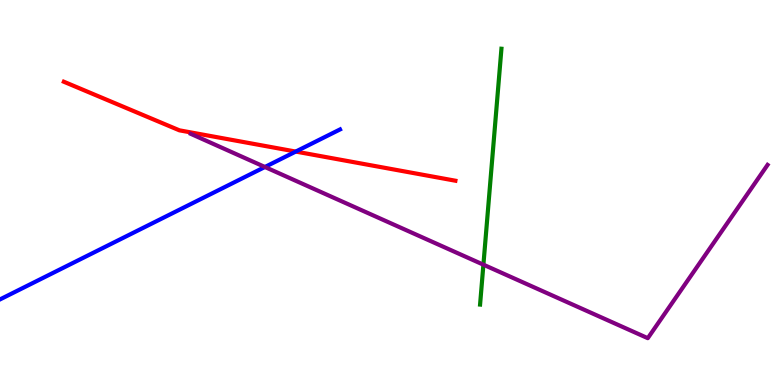[{'lines': ['blue', 'red'], 'intersections': [{'x': 3.82, 'y': 6.06}]}, {'lines': ['green', 'red'], 'intersections': []}, {'lines': ['purple', 'red'], 'intersections': []}, {'lines': ['blue', 'green'], 'intersections': []}, {'lines': ['blue', 'purple'], 'intersections': [{'x': 3.42, 'y': 5.66}]}, {'lines': ['green', 'purple'], 'intersections': [{'x': 6.24, 'y': 3.13}]}]